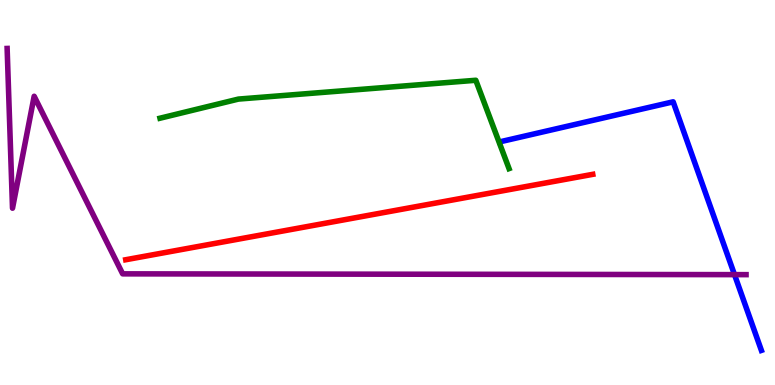[{'lines': ['blue', 'red'], 'intersections': []}, {'lines': ['green', 'red'], 'intersections': []}, {'lines': ['purple', 'red'], 'intersections': []}, {'lines': ['blue', 'green'], 'intersections': []}, {'lines': ['blue', 'purple'], 'intersections': [{'x': 9.48, 'y': 2.87}]}, {'lines': ['green', 'purple'], 'intersections': []}]